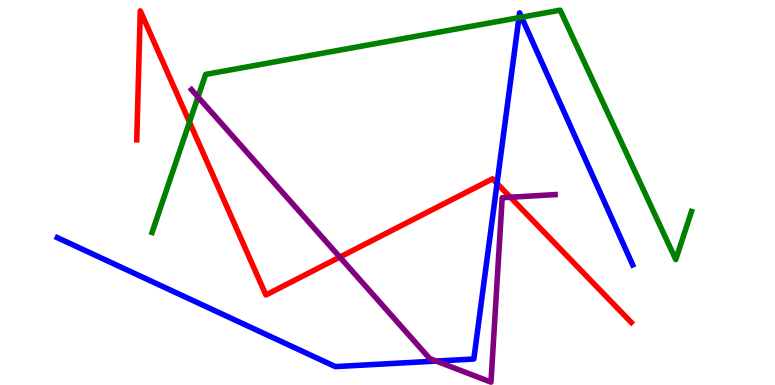[{'lines': ['blue', 'red'], 'intersections': [{'x': 6.41, 'y': 5.24}]}, {'lines': ['green', 'red'], 'intersections': [{'x': 2.44, 'y': 6.83}]}, {'lines': ['purple', 'red'], 'intersections': [{'x': 4.38, 'y': 3.32}, {'x': 6.59, 'y': 4.88}]}, {'lines': ['blue', 'green'], 'intersections': [{'x': 6.7, 'y': 9.54}, {'x': 6.73, 'y': 9.55}]}, {'lines': ['blue', 'purple'], 'intersections': [{'x': 5.63, 'y': 0.621}]}, {'lines': ['green', 'purple'], 'intersections': [{'x': 2.55, 'y': 7.48}]}]